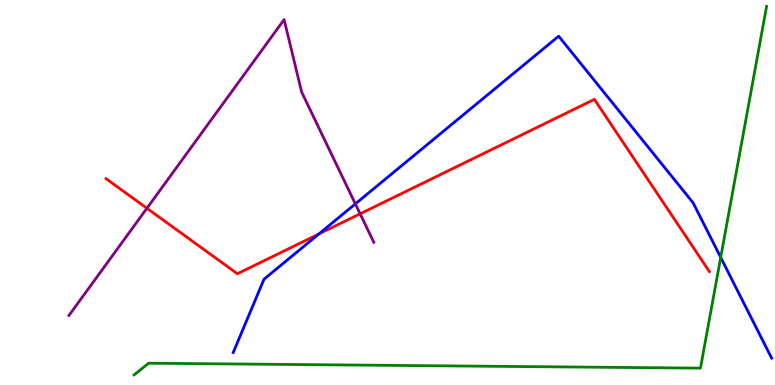[{'lines': ['blue', 'red'], 'intersections': [{'x': 4.11, 'y': 3.92}]}, {'lines': ['green', 'red'], 'intersections': []}, {'lines': ['purple', 'red'], 'intersections': [{'x': 1.9, 'y': 4.59}, {'x': 4.65, 'y': 4.45}]}, {'lines': ['blue', 'green'], 'intersections': [{'x': 9.3, 'y': 3.31}]}, {'lines': ['blue', 'purple'], 'intersections': [{'x': 4.59, 'y': 4.7}]}, {'lines': ['green', 'purple'], 'intersections': []}]